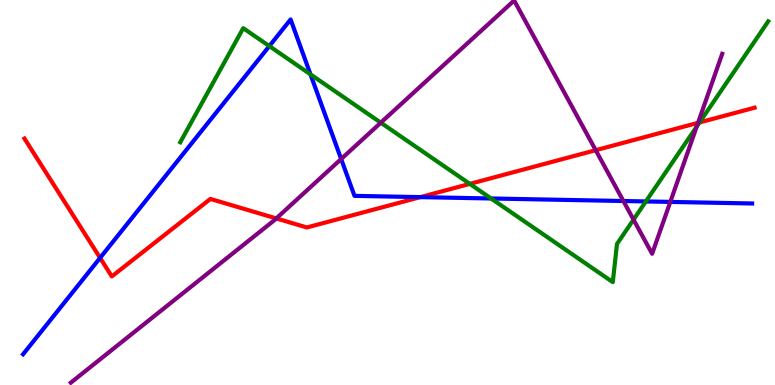[{'lines': ['blue', 'red'], 'intersections': [{'x': 1.29, 'y': 3.3}, {'x': 5.42, 'y': 4.88}]}, {'lines': ['green', 'red'], 'intersections': [{'x': 6.06, 'y': 5.22}, {'x': 9.03, 'y': 6.82}]}, {'lines': ['purple', 'red'], 'intersections': [{'x': 3.57, 'y': 4.33}, {'x': 7.69, 'y': 6.1}, {'x': 9.01, 'y': 6.81}]}, {'lines': ['blue', 'green'], 'intersections': [{'x': 3.48, 'y': 8.8}, {'x': 4.01, 'y': 8.07}, {'x': 6.34, 'y': 4.84}, {'x': 8.33, 'y': 4.77}]}, {'lines': ['blue', 'purple'], 'intersections': [{'x': 4.4, 'y': 5.87}, {'x': 8.04, 'y': 4.78}, {'x': 8.65, 'y': 4.76}]}, {'lines': ['green', 'purple'], 'intersections': [{'x': 4.91, 'y': 6.81}, {'x': 8.17, 'y': 4.3}, {'x': 8.99, 'y': 6.71}]}]